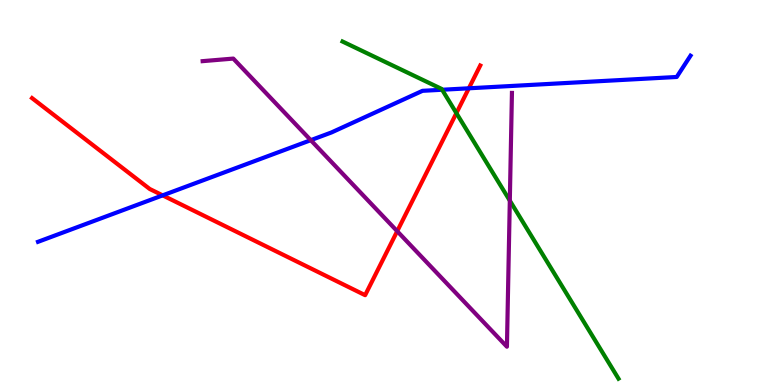[{'lines': ['blue', 'red'], 'intersections': [{'x': 2.1, 'y': 4.93}, {'x': 6.05, 'y': 7.71}]}, {'lines': ['green', 'red'], 'intersections': [{'x': 5.89, 'y': 7.06}]}, {'lines': ['purple', 'red'], 'intersections': [{'x': 5.13, 'y': 4.0}]}, {'lines': ['blue', 'green'], 'intersections': [{'x': 5.7, 'y': 7.67}]}, {'lines': ['blue', 'purple'], 'intersections': [{'x': 4.01, 'y': 6.36}]}, {'lines': ['green', 'purple'], 'intersections': [{'x': 6.58, 'y': 4.79}]}]